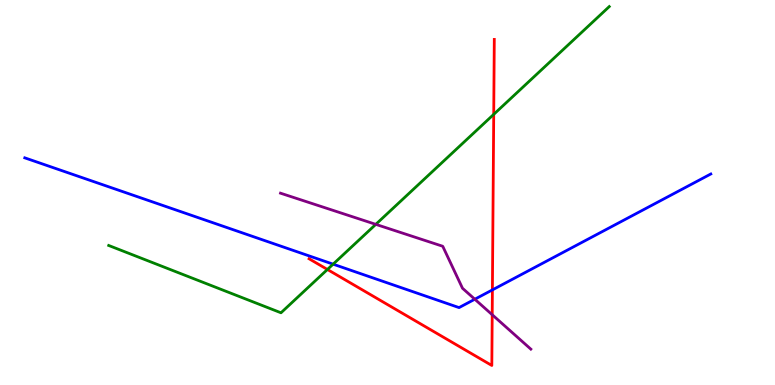[{'lines': ['blue', 'red'], 'intersections': [{'x': 6.35, 'y': 2.47}]}, {'lines': ['green', 'red'], 'intersections': [{'x': 4.22, 'y': 3.0}, {'x': 6.37, 'y': 7.03}]}, {'lines': ['purple', 'red'], 'intersections': [{'x': 6.35, 'y': 1.83}]}, {'lines': ['blue', 'green'], 'intersections': [{'x': 4.3, 'y': 3.14}]}, {'lines': ['blue', 'purple'], 'intersections': [{'x': 6.13, 'y': 2.23}]}, {'lines': ['green', 'purple'], 'intersections': [{'x': 4.85, 'y': 4.17}]}]